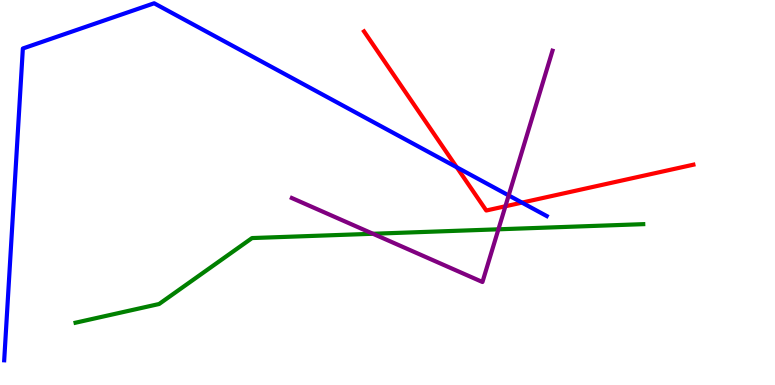[{'lines': ['blue', 'red'], 'intersections': [{'x': 5.89, 'y': 5.65}, {'x': 6.73, 'y': 4.74}]}, {'lines': ['green', 'red'], 'intersections': []}, {'lines': ['purple', 'red'], 'intersections': [{'x': 6.52, 'y': 4.64}]}, {'lines': ['blue', 'green'], 'intersections': []}, {'lines': ['blue', 'purple'], 'intersections': [{'x': 6.56, 'y': 4.92}]}, {'lines': ['green', 'purple'], 'intersections': [{'x': 4.81, 'y': 3.93}, {'x': 6.43, 'y': 4.04}]}]